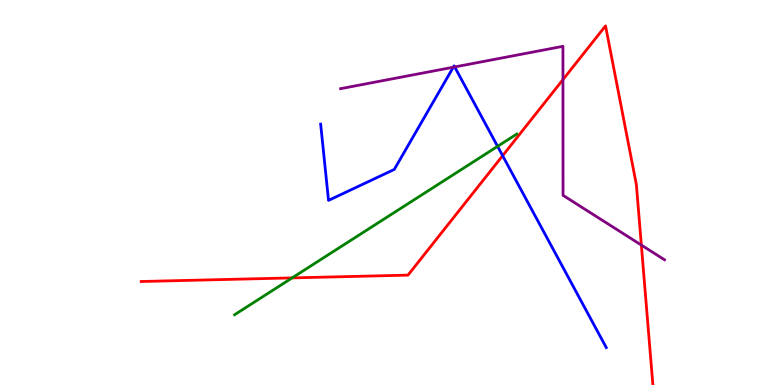[{'lines': ['blue', 'red'], 'intersections': [{'x': 6.49, 'y': 5.96}]}, {'lines': ['green', 'red'], 'intersections': [{'x': 3.77, 'y': 2.78}]}, {'lines': ['purple', 'red'], 'intersections': [{'x': 7.26, 'y': 7.93}, {'x': 8.28, 'y': 3.63}]}, {'lines': ['blue', 'green'], 'intersections': [{'x': 6.42, 'y': 6.2}]}, {'lines': ['blue', 'purple'], 'intersections': [{'x': 5.85, 'y': 8.25}, {'x': 5.87, 'y': 8.26}]}, {'lines': ['green', 'purple'], 'intersections': []}]